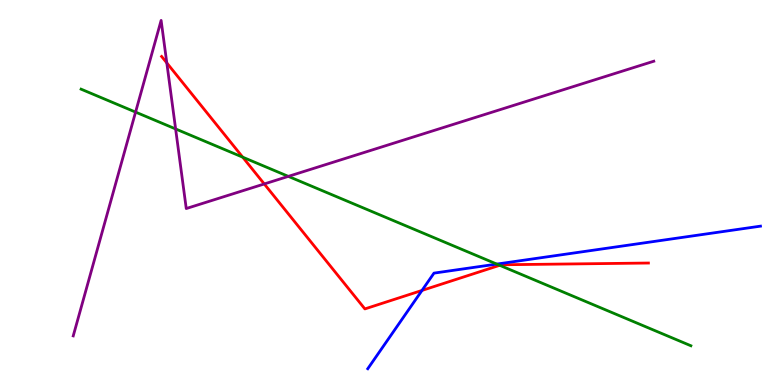[{'lines': ['blue', 'red'], 'intersections': [{'x': 5.45, 'y': 2.46}]}, {'lines': ['green', 'red'], 'intersections': [{'x': 3.13, 'y': 5.92}, {'x': 6.45, 'y': 3.11}]}, {'lines': ['purple', 'red'], 'intersections': [{'x': 2.15, 'y': 8.37}, {'x': 3.41, 'y': 5.22}]}, {'lines': ['blue', 'green'], 'intersections': [{'x': 6.41, 'y': 3.14}]}, {'lines': ['blue', 'purple'], 'intersections': []}, {'lines': ['green', 'purple'], 'intersections': [{'x': 1.75, 'y': 7.09}, {'x': 2.27, 'y': 6.65}, {'x': 3.72, 'y': 5.42}]}]